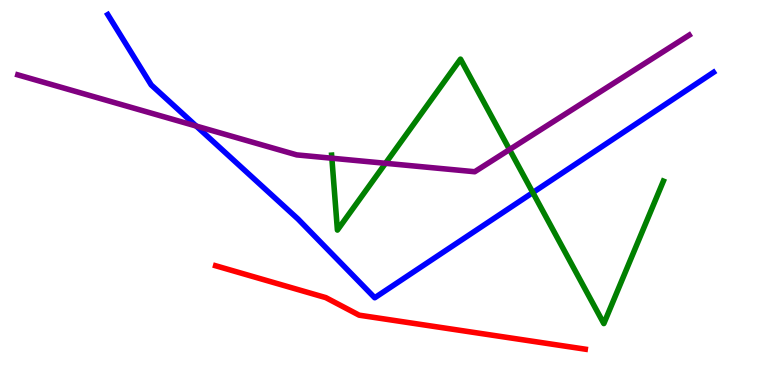[{'lines': ['blue', 'red'], 'intersections': []}, {'lines': ['green', 'red'], 'intersections': []}, {'lines': ['purple', 'red'], 'intersections': []}, {'lines': ['blue', 'green'], 'intersections': [{'x': 6.88, 'y': 5.0}]}, {'lines': ['blue', 'purple'], 'intersections': [{'x': 2.53, 'y': 6.73}]}, {'lines': ['green', 'purple'], 'intersections': [{'x': 4.28, 'y': 5.89}, {'x': 4.97, 'y': 5.76}, {'x': 6.57, 'y': 6.12}]}]